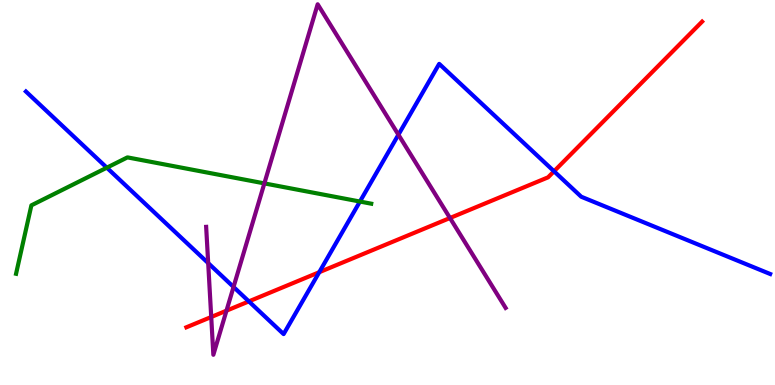[{'lines': ['blue', 'red'], 'intersections': [{'x': 3.21, 'y': 2.17}, {'x': 4.12, 'y': 2.93}, {'x': 7.15, 'y': 5.55}]}, {'lines': ['green', 'red'], 'intersections': []}, {'lines': ['purple', 'red'], 'intersections': [{'x': 2.73, 'y': 1.77}, {'x': 2.92, 'y': 1.93}, {'x': 5.81, 'y': 4.34}]}, {'lines': ['blue', 'green'], 'intersections': [{'x': 1.38, 'y': 5.64}, {'x': 4.64, 'y': 4.77}]}, {'lines': ['blue', 'purple'], 'intersections': [{'x': 2.69, 'y': 3.17}, {'x': 3.01, 'y': 2.55}, {'x': 5.14, 'y': 6.5}]}, {'lines': ['green', 'purple'], 'intersections': [{'x': 3.41, 'y': 5.24}]}]